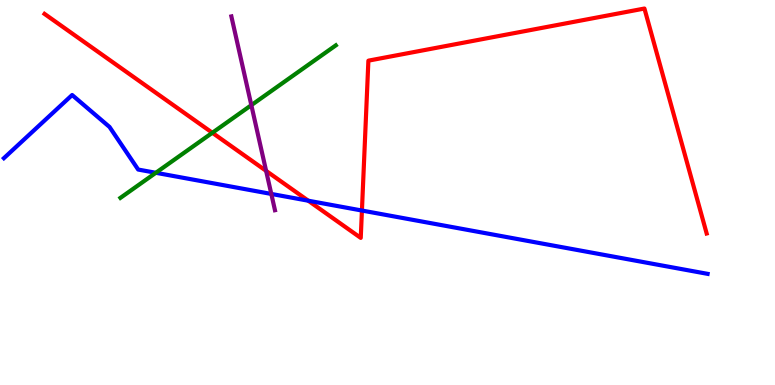[{'lines': ['blue', 'red'], 'intersections': [{'x': 3.98, 'y': 4.79}, {'x': 4.67, 'y': 4.53}]}, {'lines': ['green', 'red'], 'intersections': [{'x': 2.74, 'y': 6.55}]}, {'lines': ['purple', 'red'], 'intersections': [{'x': 3.43, 'y': 5.56}]}, {'lines': ['blue', 'green'], 'intersections': [{'x': 2.01, 'y': 5.51}]}, {'lines': ['blue', 'purple'], 'intersections': [{'x': 3.5, 'y': 4.96}]}, {'lines': ['green', 'purple'], 'intersections': [{'x': 3.24, 'y': 7.27}]}]